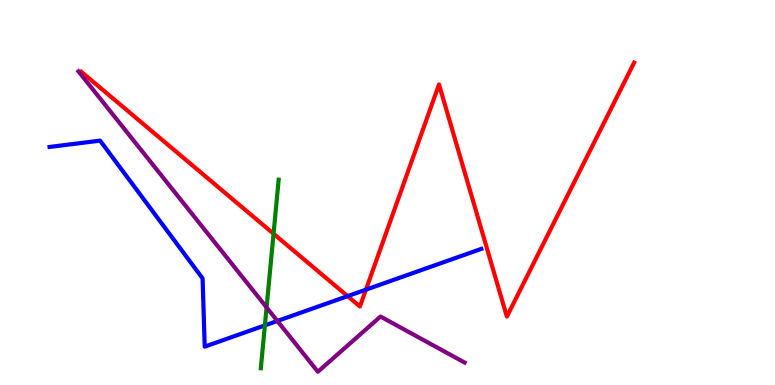[{'lines': ['blue', 'red'], 'intersections': [{'x': 4.49, 'y': 2.31}, {'x': 4.72, 'y': 2.48}]}, {'lines': ['green', 'red'], 'intersections': [{'x': 3.53, 'y': 3.93}]}, {'lines': ['purple', 'red'], 'intersections': []}, {'lines': ['blue', 'green'], 'intersections': [{'x': 3.42, 'y': 1.55}]}, {'lines': ['blue', 'purple'], 'intersections': [{'x': 3.58, 'y': 1.66}]}, {'lines': ['green', 'purple'], 'intersections': [{'x': 3.44, 'y': 2.02}]}]